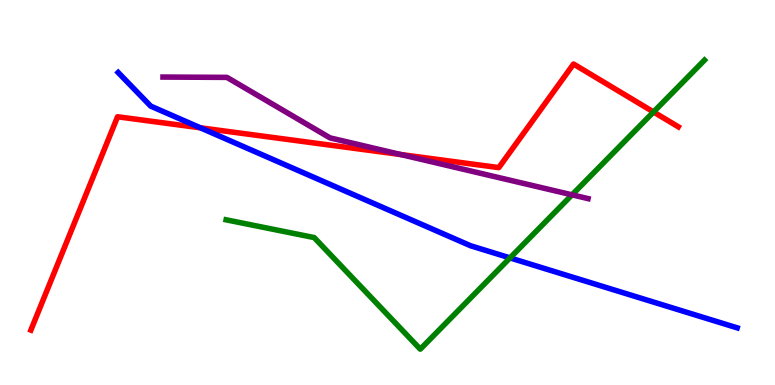[{'lines': ['blue', 'red'], 'intersections': [{'x': 2.59, 'y': 6.68}]}, {'lines': ['green', 'red'], 'intersections': [{'x': 8.43, 'y': 7.09}]}, {'lines': ['purple', 'red'], 'intersections': [{'x': 5.17, 'y': 5.99}]}, {'lines': ['blue', 'green'], 'intersections': [{'x': 6.58, 'y': 3.3}]}, {'lines': ['blue', 'purple'], 'intersections': []}, {'lines': ['green', 'purple'], 'intersections': [{'x': 7.38, 'y': 4.94}]}]